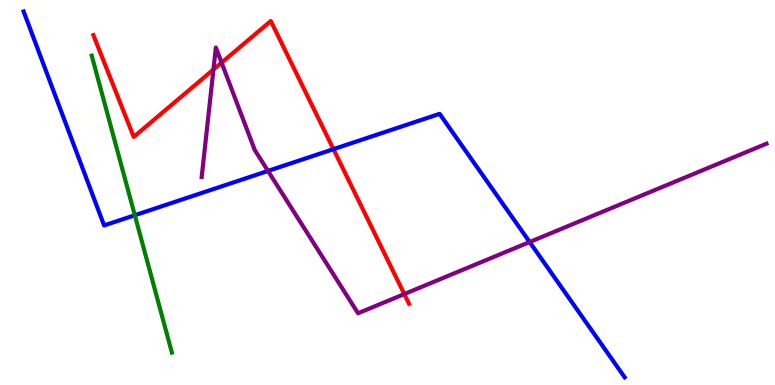[{'lines': ['blue', 'red'], 'intersections': [{'x': 4.3, 'y': 6.13}]}, {'lines': ['green', 'red'], 'intersections': []}, {'lines': ['purple', 'red'], 'intersections': [{'x': 2.75, 'y': 8.19}, {'x': 2.86, 'y': 8.37}, {'x': 5.22, 'y': 2.36}]}, {'lines': ['blue', 'green'], 'intersections': [{'x': 1.74, 'y': 4.41}]}, {'lines': ['blue', 'purple'], 'intersections': [{'x': 3.46, 'y': 5.56}, {'x': 6.83, 'y': 3.71}]}, {'lines': ['green', 'purple'], 'intersections': []}]